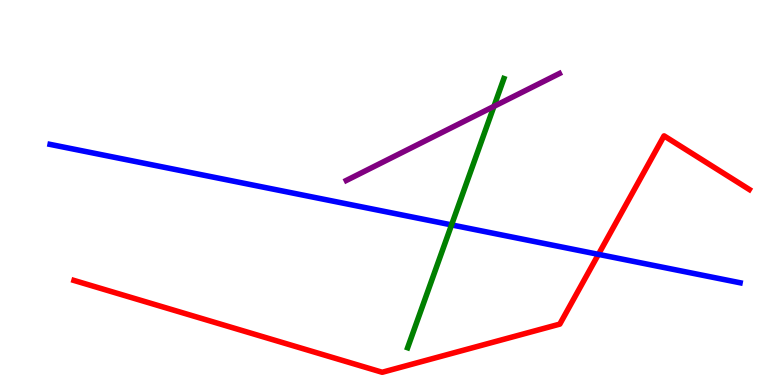[{'lines': ['blue', 'red'], 'intersections': [{'x': 7.72, 'y': 3.39}]}, {'lines': ['green', 'red'], 'intersections': []}, {'lines': ['purple', 'red'], 'intersections': []}, {'lines': ['blue', 'green'], 'intersections': [{'x': 5.83, 'y': 4.16}]}, {'lines': ['blue', 'purple'], 'intersections': []}, {'lines': ['green', 'purple'], 'intersections': [{'x': 6.37, 'y': 7.24}]}]